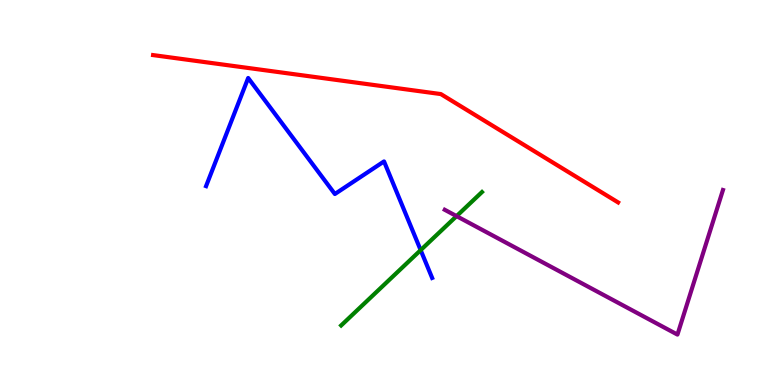[{'lines': ['blue', 'red'], 'intersections': []}, {'lines': ['green', 'red'], 'intersections': []}, {'lines': ['purple', 'red'], 'intersections': []}, {'lines': ['blue', 'green'], 'intersections': [{'x': 5.43, 'y': 3.5}]}, {'lines': ['blue', 'purple'], 'intersections': []}, {'lines': ['green', 'purple'], 'intersections': [{'x': 5.89, 'y': 4.39}]}]